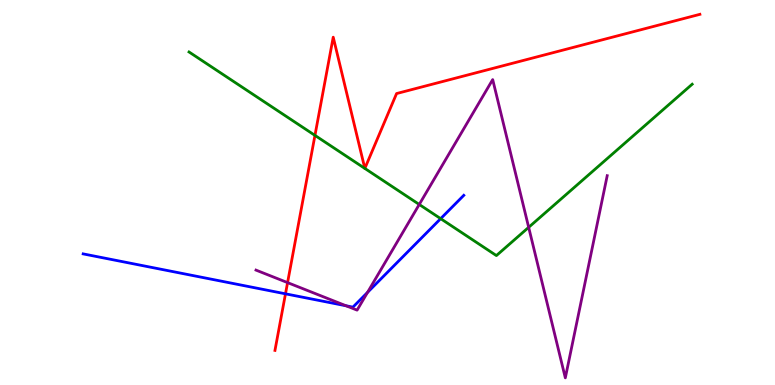[{'lines': ['blue', 'red'], 'intersections': [{'x': 3.68, 'y': 2.37}]}, {'lines': ['green', 'red'], 'intersections': [{'x': 4.06, 'y': 6.48}, {'x': 4.71, 'y': 5.63}, {'x': 4.71, 'y': 5.63}]}, {'lines': ['purple', 'red'], 'intersections': [{'x': 3.71, 'y': 2.66}]}, {'lines': ['blue', 'green'], 'intersections': [{'x': 5.69, 'y': 4.32}]}, {'lines': ['blue', 'purple'], 'intersections': [{'x': 4.47, 'y': 2.06}, {'x': 4.74, 'y': 2.4}]}, {'lines': ['green', 'purple'], 'intersections': [{'x': 5.41, 'y': 4.69}, {'x': 6.82, 'y': 4.1}]}]